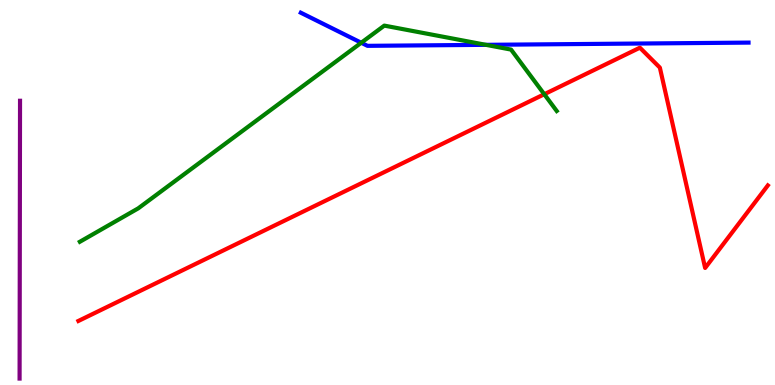[{'lines': ['blue', 'red'], 'intersections': []}, {'lines': ['green', 'red'], 'intersections': [{'x': 7.02, 'y': 7.55}]}, {'lines': ['purple', 'red'], 'intersections': []}, {'lines': ['blue', 'green'], 'intersections': [{'x': 4.66, 'y': 8.89}, {'x': 6.27, 'y': 8.84}]}, {'lines': ['blue', 'purple'], 'intersections': []}, {'lines': ['green', 'purple'], 'intersections': []}]